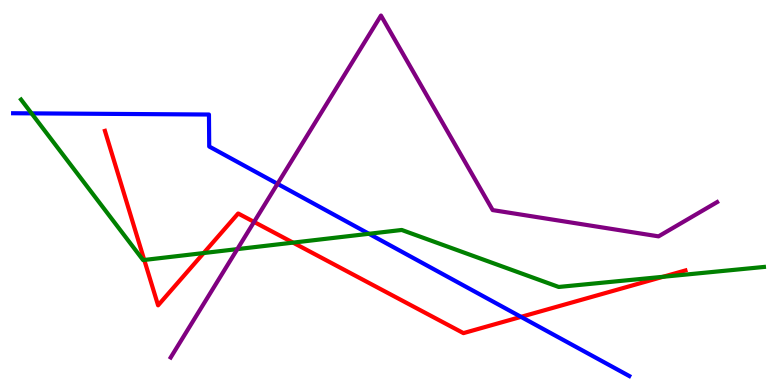[{'lines': ['blue', 'red'], 'intersections': [{'x': 6.72, 'y': 1.77}]}, {'lines': ['green', 'red'], 'intersections': [{'x': 1.86, 'y': 3.25}, {'x': 2.63, 'y': 3.43}, {'x': 3.78, 'y': 3.7}, {'x': 8.55, 'y': 2.81}]}, {'lines': ['purple', 'red'], 'intersections': [{'x': 3.28, 'y': 4.24}]}, {'lines': ['blue', 'green'], 'intersections': [{'x': 0.407, 'y': 7.06}, {'x': 4.76, 'y': 3.93}]}, {'lines': ['blue', 'purple'], 'intersections': [{'x': 3.58, 'y': 5.23}]}, {'lines': ['green', 'purple'], 'intersections': [{'x': 3.06, 'y': 3.53}]}]